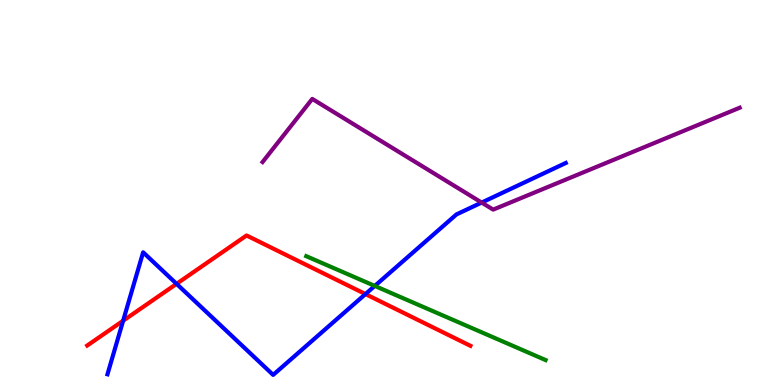[{'lines': ['blue', 'red'], 'intersections': [{'x': 1.59, 'y': 1.67}, {'x': 2.28, 'y': 2.63}, {'x': 4.72, 'y': 2.36}]}, {'lines': ['green', 'red'], 'intersections': []}, {'lines': ['purple', 'red'], 'intersections': []}, {'lines': ['blue', 'green'], 'intersections': [{'x': 4.84, 'y': 2.57}]}, {'lines': ['blue', 'purple'], 'intersections': [{'x': 6.21, 'y': 4.74}]}, {'lines': ['green', 'purple'], 'intersections': []}]